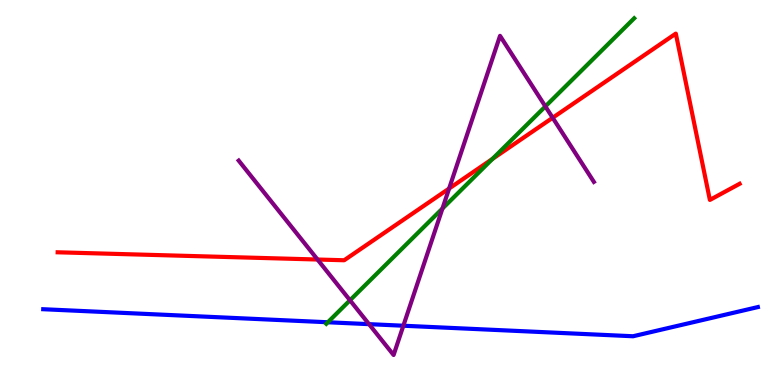[{'lines': ['blue', 'red'], 'intersections': []}, {'lines': ['green', 'red'], 'intersections': [{'x': 6.35, 'y': 5.87}]}, {'lines': ['purple', 'red'], 'intersections': [{'x': 4.1, 'y': 3.26}, {'x': 5.79, 'y': 5.1}, {'x': 7.13, 'y': 6.94}]}, {'lines': ['blue', 'green'], 'intersections': [{'x': 4.23, 'y': 1.63}]}, {'lines': ['blue', 'purple'], 'intersections': [{'x': 4.76, 'y': 1.58}, {'x': 5.2, 'y': 1.54}]}, {'lines': ['green', 'purple'], 'intersections': [{'x': 4.52, 'y': 2.2}, {'x': 5.71, 'y': 4.58}, {'x': 7.04, 'y': 7.24}]}]